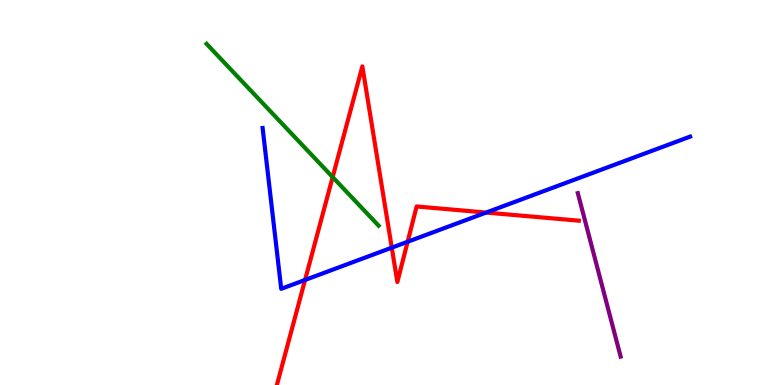[{'lines': ['blue', 'red'], 'intersections': [{'x': 3.94, 'y': 2.73}, {'x': 5.06, 'y': 3.57}, {'x': 5.26, 'y': 3.72}, {'x': 6.27, 'y': 4.48}]}, {'lines': ['green', 'red'], 'intersections': [{'x': 4.29, 'y': 5.4}]}, {'lines': ['purple', 'red'], 'intersections': []}, {'lines': ['blue', 'green'], 'intersections': []}, {'lines': ['blue', 'purple'], 'intersections': []}, {'lines': ['green', 'purple'], 'intersections': []}]